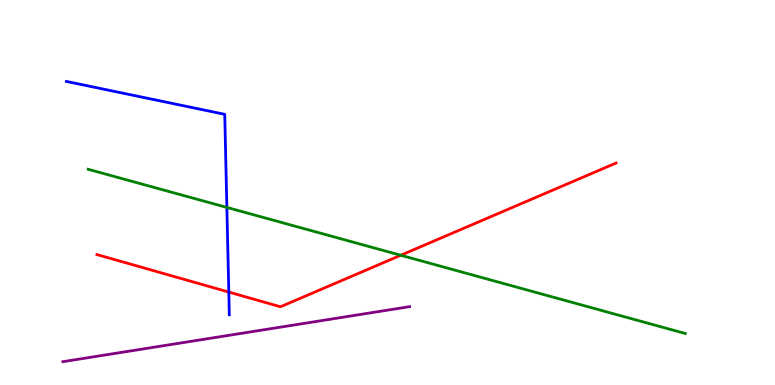[{'lines': ['blue', 'red'], 'intersections': [{'x': 2.95, 'y': 2.41}]}, {'lines': ['green', 'red'], 'intersections': [{'x': 5.17, 'y': 3.37}]}, {'lines': ['purple', 'red'], 'intersections': []}, {'lines': ['blue', 'green'], 'intersections': [{'x': 2.93, 'y': 4.61}]}, {'lines': ['blue', 'purple'], 'intersections': []}, {'lines': ['green', 'purple'], 'intersections': []}]